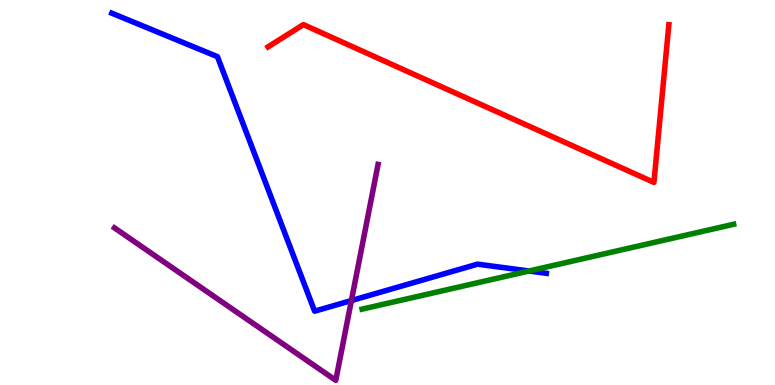[{'lines': ['blue', 'red'], 'intersections': []}, {'lines': ['green', 'red'], 'intersections': []}, {'lines': ['purple', 'red'], 'intersections': []}, {'lines': ['blue', 'green'], 'intersections': [{'x': 6.83, 'y': 2.96}]}, {'lines': ['blue', 'purple'], 'intersections': [{'x': 4.53, 'y': 2.19}]}, {'lines': ['green', 'purple'], 'intersections': []}]